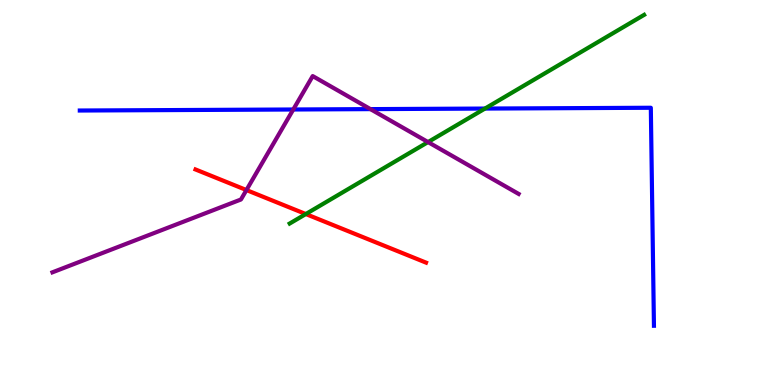[{'lines': ['blue', 'red'], 'intersections': []}, {'lines': ['green', 'red'], 'intersections': [{'x': 3.95, 'y': 4.44}]}, {'lines': ['purple', 'red'], 'intersections': [{'x': 3.18, 'y': 5.06}]}, {'lines': ['blue', 'green'], 'intersections': [{'x': 6.26, 'y': 7.18}]}, {'lines': ['blue', 'purple'], 'intersections': [{'x': 3.78, 'y': 7.16}, {'x': 4.78, 'y': 7.17}]}, {'lines': ['green', 'purple'], 'intersections': [{'x': 5.52, 'y': 6.31}]}]